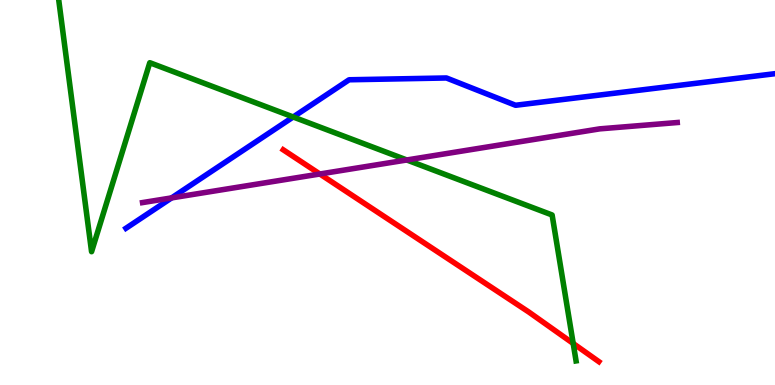[{'lines': ['blue', 'red'], 'intersections': []}, {'lines': ['green', 'red'], 'intersections': [{'x': 7.4, 'y': 1.08}]}, {'lines': ['purple', 'red'], 'intersections': [{'x': 4.13, 'y': 5.48}]}, {'lines': ['blue', 'green'], 'intersections': [{'x': 3.78, 'y': 6.96}]}, {'lines': ['blue', 'purple'], 'intersections': [{'x': 2.21, 'y': 4.86}]}, {'lines': ['green', 'purple'], 'intersections': [{'x': 5.25, 'y': 5.84}]}]